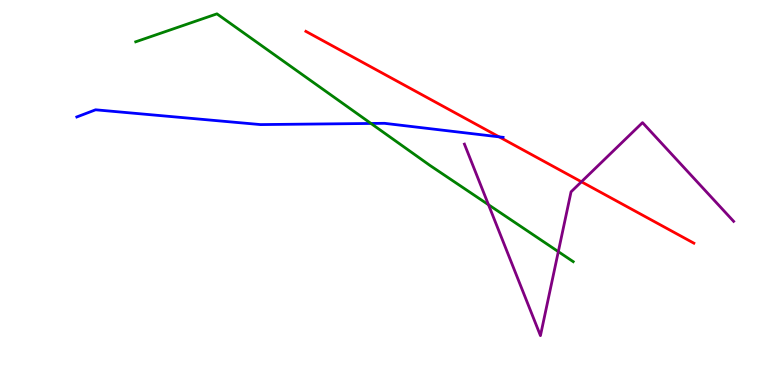[{'lines': ['blue', 'red'], 'intersections': [{'x': 6.44, 'y': 6.45}]}, {'lines': ['green', 'red'], 'intersections': []}, {'lines': ['purple', 'red'], 'intersections': [{'x': 7.5, 'y': 5.28}]}, {'lines': ['blue', 'green'], 'intersections': [{'x': 4.79, 'y': 6.79}]}, {'lines': ['blue', 'purple'], 'intersections': []}, {'lines': ['green', 'purple'], 'intersections': [{'x': 6.3, 'y': 4.68}, {'x': 7.2, 'y': 3.46}]}]